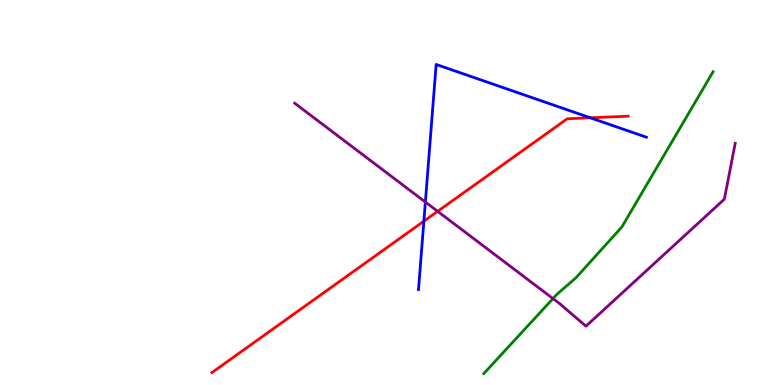[{'lines': ['blue', 'red'], 'intersections': [{'x': 5.47, 'y': 4.26}, {'x': 7.62, 'y': 6.94}]}, {'lines': ['green', 'red'], 'intersections': []}, {'lines': ['purple', 'red'], 'intersections': [{'x': 5.65, 'y': 4.51}]}, {'lines': ['blue', 'green'], 'intersections': []}, {'lines': ['blue', 'purple'], 'intersections': [{'x': 5.49, 'y': 4.75}]}, {'lines': ['green', 'purple'], 'intersections': [{'x': 7.14, 'y': 2.24}]}]